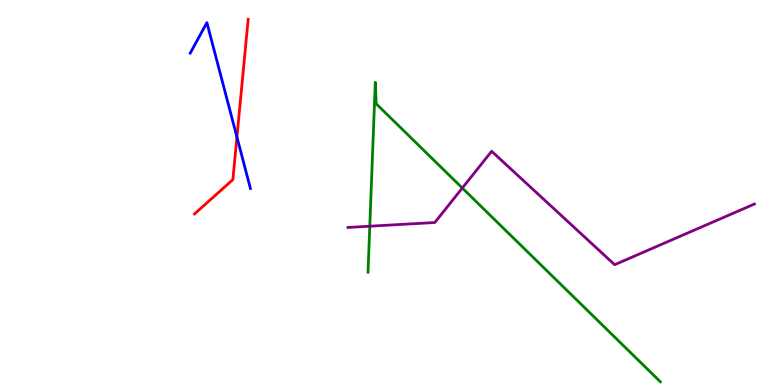[{'lines': ['blue', 'red'], 'intersections': [{'x': 3.06, 'y': 6.44}]}, {'lines': ['green', 'red'], 'intersections': []}, {'lines': ['purple', 'red'], 'intersections': []}, {'lines': ['blue', 'green'], 'intersections': []}, {'lines': ['blue', 'purple'], 'intersections': []}, {'lines': ['green', 'purple'], 'intersections': [{'x': 4.77, 'y': 4.12}, {'x': 5.97, 'y': 5.12}]}]